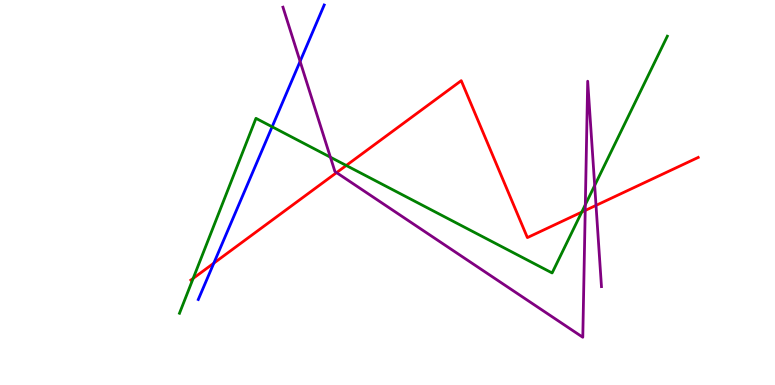[{'lines': ['blue', 'red'], 'intersections': [{'x': 2.76, 'y': 3.16}]}, {'lines': ['green', 'red'], 'intersections': [{'x': 2.49, 'y': 2.77}, {'x': 4.47, 'y': 5.7}, {'x': 7.51, 'y': 4.49}]}, {'lines': ['purple', 'red'], 'intersections': [{'x': 4.34, 'y': 5.52}, {'x': 7.55, 'y': 4.53}, {'x': 7.69, 'y': 4.67}]}, {'lines': ['blue', 'green'], 'intersections': [{'x': 3.51, 'y': 6.71}]}, {'lines': ['blue', 'purple'], 'intersections': [{'x': 3.87, 'y': 8.41}]}, {'lines': ['green', 'purple'], 'intersections': [{'x': 4.26, 'y': 5.92}, {'x': 7.55, 'y': 4.68}, {'x': 7.67, 'y': 5.18}]}]